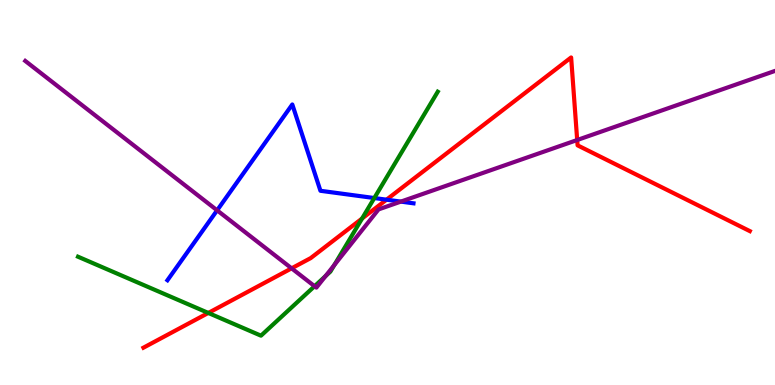[{'lines': ['blue', 'red'], 'intersections': [{'x': 4.99, 'y': 4.81}]}, {'lines': ['green', 'red'], 'intersections': [{'x': 2.69, 'y': 1.87}, {'x': 4.67, 'y': 4.32}]}, {'lines': ['purple', 'red'], 'intersections': [{'x': 3.76, 'y': 3.03}, {'x': 7.45, 'y': 6.36}]}, {'lines': ['blue', 'green'], 'intersections': [{'x': 4.83, 'y': 4.86}]}, {'lines': ['blue', 'purple'], 'intersections': [{'x': 2.8, 'y': 4.54}, {'x': 5.17, 'y': 4.76}]}, {'lines': ['green', 'purple'], 'intersections': [{'x': 4.06, 'y': 2.57}, {'x': 4.2, 'y': 2.83}, {'x': 4.31, 'y': 3.12}]}]